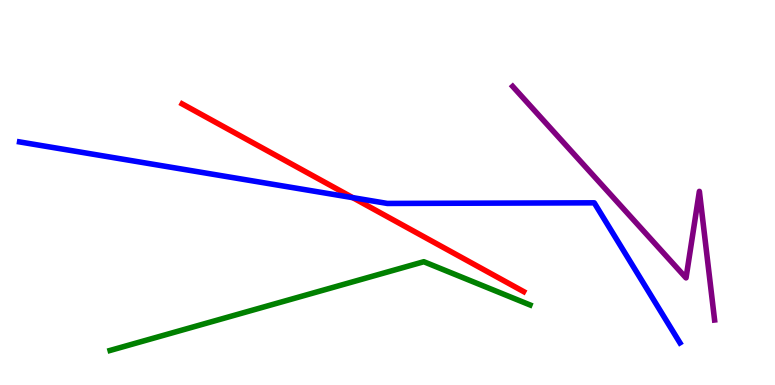[{'lines': ['blue', 'red'], 'intersections': [{'x': 4.55, 'y': 4.87}]}, {'lines': ['green', 'red'], 'intersections': []}, {'lines': ['purple', 'red'], 'intersections': []}, {'lines': ['blue', 'green'], 'intersections': []}, {'lines': ['blue', 'purple'], 'intersections': []}, {'lines': ['green', 'purple'], 'intersections': []}]